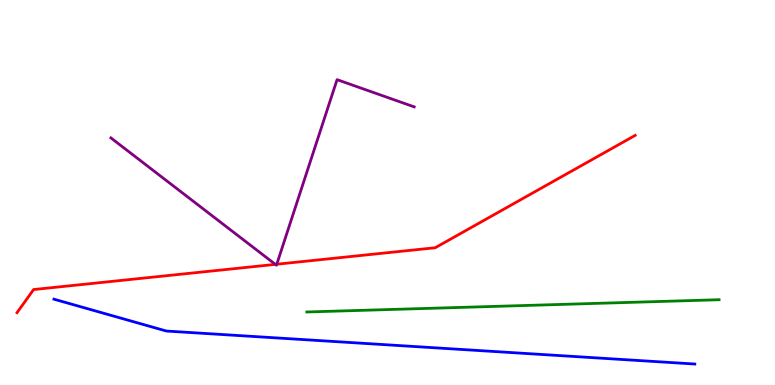[{'lines': ['blue', 'red'], 'intersections': []}, {'lines': ['green', 'red'], 'intersections': []}, {'lines': ['purple', 'red'], 'intersections': [{'x': 3.55, 'y': 3.13}, {'x': 3.57, 'y': 3.14}]}, {'lines': ['blue', 'green'], 'intersections': []}, {'lines': ['blue', 'purple'], 'intersections': []}, {'lines': ['green', 'purple'], 'intersections': []}]